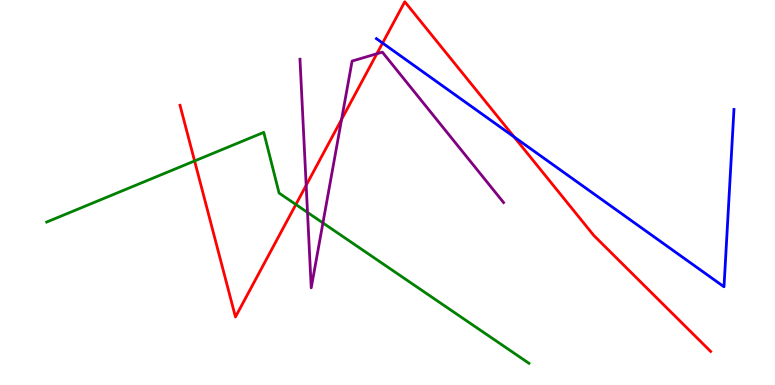[{'lines': ['blue', 'red'], 'intersections': [{'x': 4.94, 'y': 8.88}, {'x': 6.63, 'y': 6.44}]}, {'lines': ['green', 'red'], 'intersections': [{'x': 2.51, 'y': 5.82}, {'x': 3.82, 'y': 4.69}]}, {'lines': ['purple', 'red'], 'intersections': [{'x': 3.95, 'y': 5.19}, {'x': 4.41, 'y': 6.9}, {'x': 4.86, 'y': 8.6}]}, {'lines': ['blue', 'green'], 'intersections': []}, {'lines': ['blue', 'purple'], 'intersections': []}, {'lines': ['green', 'purple'], 'intersections': [{'x': 3.97, 'y': 4.48}, {'x': 4.17, 'y': 4.21}]}]